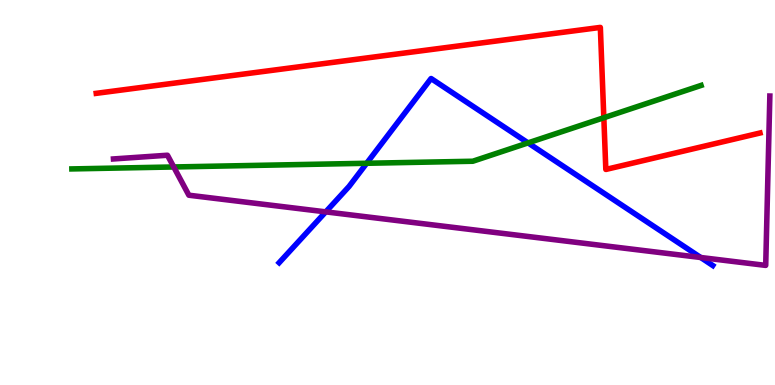[{'lines': ['blue', 'red'], 'intersections': []}, {'lines': ['green', 'red'], 'intersections': [{'x': 7.79, 'y': 6.94}]}, {'lines': ['purple', 'red'], 'intersections': []}, {'lines': ['blue', 'green'], 'intersections': [{'x': 4.73, 'y': 5.76}, {'x': 6.81, 'y': 6.29}]}, {'lines': ['blue', 'purple'], 'intersections': [{'x': 4.2, 'y': 4.5}, {'x': 9.04, 'y': 3.31}]}, {'lines': ['green', 'purple'], 'intersections': [{'x': 2.24, 'y': 5.66}]}]